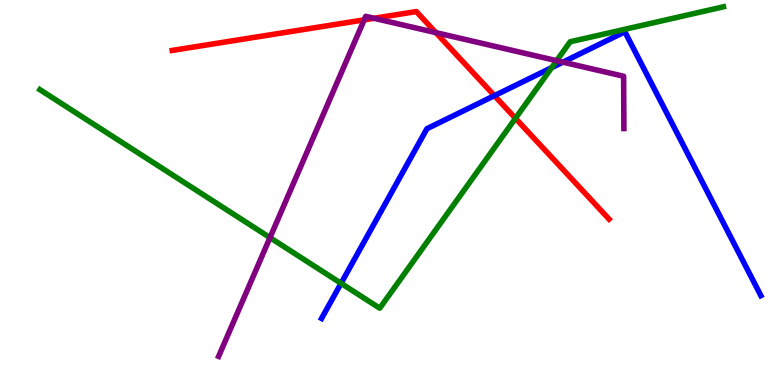[{'lines': ['blue', 'red'], 'intersections': [{'x': 6.38, 'y': 7.52}]}, {'lines': ['green', 'red'], 'intersections': [{'x': 6.65, 'y': 6.93}]}, {'lines': ['purple', 'red'], 'intersections': [{'x': 4.7, 'y': 9.48}, {'x': 4.83, 'y': 9.53}, {'x': 5.62, 'y': 9.15}]}, {'lines': ['blue', 'green'], 'intersections': [{'x': 4.4, 'y': 2.64}, {'x': 7.12, 'y': 8.24}]}, {'lines': ['blue', 'purple'], 'intersections': [{'x': 7.26, 'y': 8.39}]}, {'lines': ['green', 'purple'], 'intersections': [{'x': 3.48, 'y': 3.83}, {'x': 7.18, 'y': 8.42}]}]